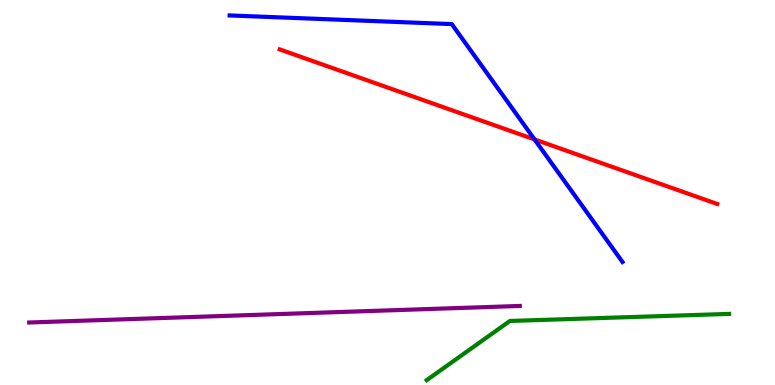[{'lines': ['blue', 'red'], 'intersections': [{'x': 6.9, 'y': 6.38}]}, {'lines': ['green', 'red'], 'intersections': []}, {'lines': ['purple', 'red'], 'intersections': []}, {'lines': ['blue', 'green'], 'intersections': []}, {'lines': ['blue', 'purple'], 'intersections': []}, {'lines': ['green', 'purple'], 'intersections': []}]